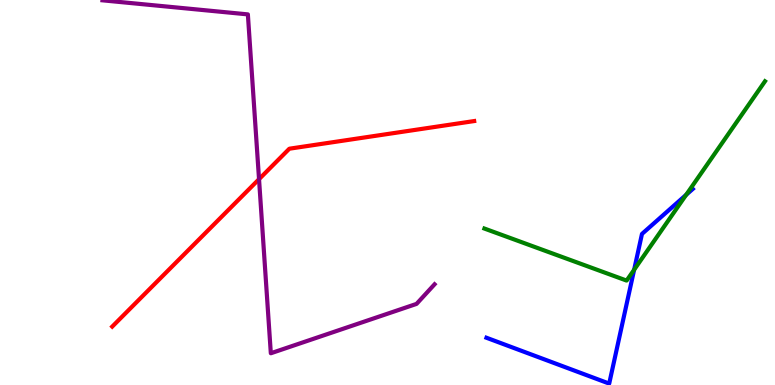[{'lines': ['blue', 'red'], 'intersections': []}, {'lines': ['green', 'red'], 'intersections': []}, {'lines': ['purple', 'red'], 'intersections': [{'x': 3.34, 'y': 5.35}]}, {'lines': ['blue', 'green'], 'intersections': [{'x': 8.18, 'y': 2.99}, {'x': 8.85, 'y': 4.94}]}, {'lines': ['blue', 'purple'], 'intersections': []}, {'lines': ['green', 'purple'], 'intersections': []}]